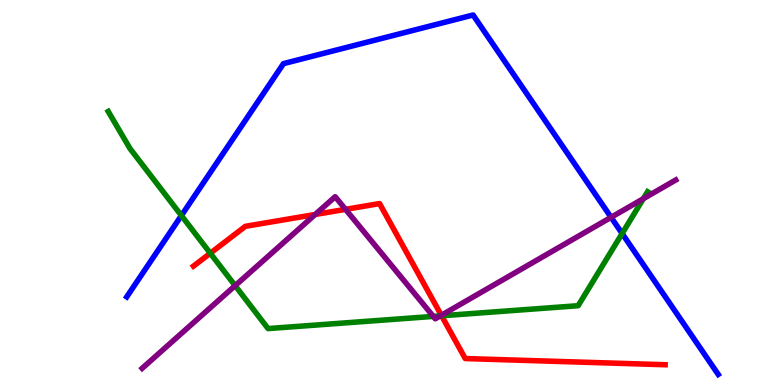[{'lines': ['blue', 'red'], 'intersections': []}, {'lines': ['green', 'red'], 'intersections': [{'x': 2.71, 'y': 3.42}, {'x': 5.7, 'y': 1.8}]}, {'lines': ['purple', 'red'], 'intersections': [{'x': 4.07, 'y': 4.43}, {'x': 4.46, 'y': 4.56}, {'x': 5.69, 'y': 1.81}]}, {'lines': ['blue', 'green'], 'intersections': [{'x': 2.34, 'y': 4.4}, {'x': 8.03, 'y': 3.93}]}, {'lines': ['blue', 'purple'], 'intersections': [{'x': 7.88, 'y': 4.36}]}, {'lines': ['green', 'purple'], 'intersections': [{'x': 3.03, 'y': 2.58}, {'x': 5.59, 'y': 1.78}, {'x': 5.68, 'y': 1.8}, {'x': 8.3, 'y': 4.84}]}]